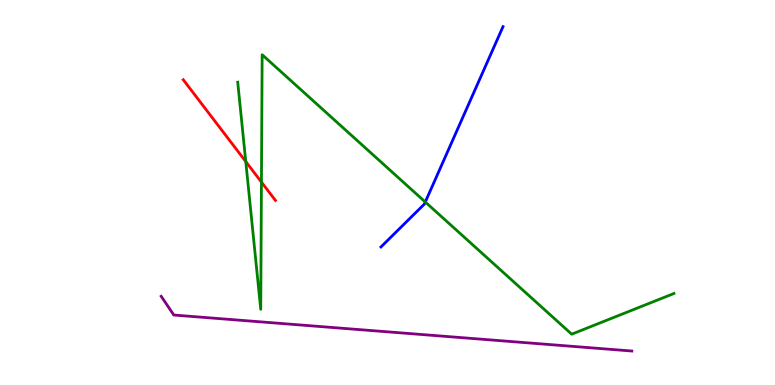[{'lines': ['blue', 'red'], 'intersections': []}, {'lines': ['green', 'red'], 'intersections': [{'x': 3.17, 'y': 5.8}, {'x': 3.37, 'y': 5.27}]}, {'lines': ['purple', 'red'], 'intersections': []}, {'lines': ['blue', 'green'], 'intersections': [{'x': 5.49, 'y': 4.75}]}, {'lines': ['blue', 'purple'], 'intersections': []}, {'lines': ['green', 'purple'], 'intersections': []}]